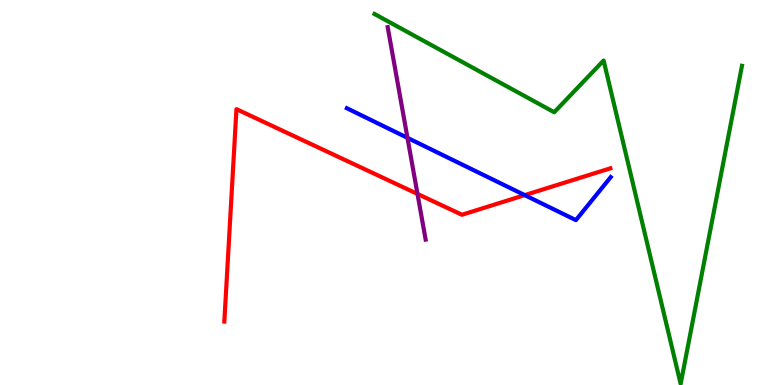[{'lines': ['blue', 'red'], 'intersections': [{'x': 6.77, 'y': 4.93}]}, {'lines': ['green', 'red'], 'intersections': []}, {'lines': ['purple', 'red'], 'intersections': [{'x': 5.39, 'y': 4.96}]}, {'lines': ['blue', 'green'], 'intersections': []}, {'lines': ['blue', 'purple'], 'intersections': [{'x': 5.26, 'y': 6.42}]}, {'lines': ['green', 'purple'], 'intersections': []}]